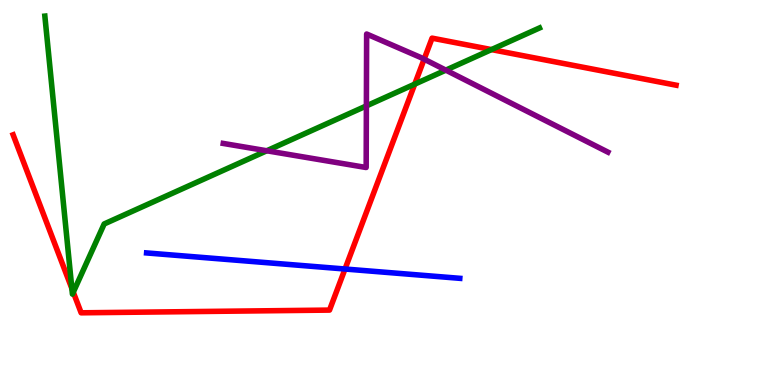[{'lines': ['blue', 'red'], 'intersections': [{'x': 4.45, 'y': 3.01}]}, {'lines': ['green', 'red'], 'intersections': [{'x': 0.927, 'y': 2.51}, {'x': 0.946, 'y': 2.41}, {'x': 5.35, 'y': 7.81}, {'x': 6.34, 'y': 8.71}]}, {'lines': ['purple', 'red'], 'intersections': [{'x': 5.47, 'y': 8.46}]}, {'lines': ['blue', 'green'], 'intersections': []}, {'lines': ['blue', 'purple'], 'intersections': []}, {'lines': ['green', 'purple'], 'intersections': [{'x': 3.44, 'y': 6.08}, {'x': 4.73, 'y': 7.25}, {'x': 5.75, 'y': 8.18}]}]